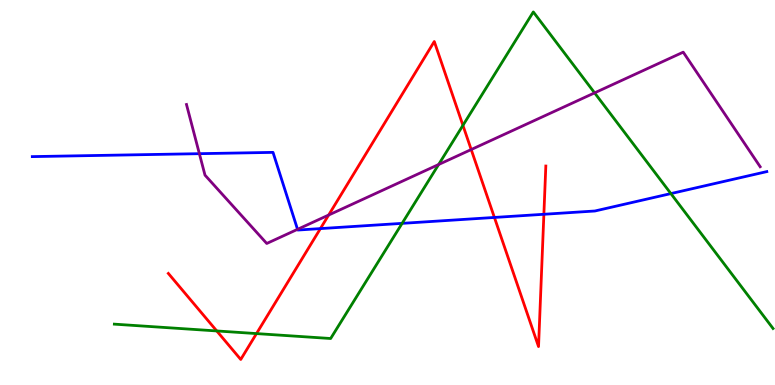[{'lines': ['blue', 'red'], 'intersections': [{'x': 4.13, 'y': 4.06}, {'x': 6.38, 'y': 4.35}, {'x': 7.02, 'y': 4.43}]}, {'lines': ['green', 'red'], 'intersections': [{'x': 2.8, 'y': 1.4}, {'x': 3.31, 'y': 1.34}, {'x': 5.97, 'y': 6.74}]}, {'lines': ['purple', 'red'], 'intersections': [{'x': 4.24, 'y': 4.41}, {'x': 6.08, 'y': 6.12}]}, {'lines': ['blue', 'green'], 'intersections': [{'x': 5.19, 'y': 4.2}, {'x': 8.66, 'y': 4.97}]}, {'lines': ['blue', 'purple'], 'intersections': [{'x': 2.57, 'y': 6.01}, {'x': 3.84, 'y': 4.04}]}, {'lines': ['green', 'purple'], 'intersections': [{'x': 5.66, 'y': 5.73}, {'x': 7.67, 'y': 7.59}]}]